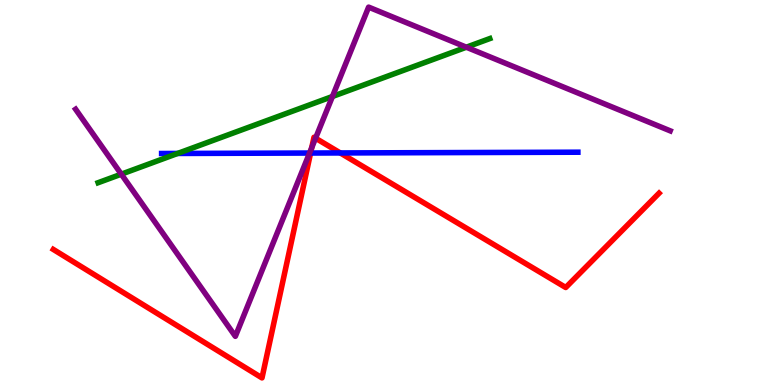[{'lines': ['blue', 'red'], 'intersections': [{'x': 4.01, 'y': 6.03}, {'x': 4.39, 'y': 6.03}]}, {'lines': ['green', 'red'], 'intersections': []}, {'lines': ['purple', 'red'], 'intersections': [{'x': 4.02, 'y': 6.17}, {'x': 4.07, 'y': 6.41}]}, {'lines': ['blue', 'green'], 'intersections': [{'x': 2.29, 'y': 6.01}]}, {'lines': ['blue', 'purple'], 'intersections': [{'x': 3.99, 'y': 6.03}]}, {'lines': ['green', 'purple'], 'intersections': [{'x': 1.57, 'y': 5.48}, {'x': 4.29, 'y': 7.49}, {'x': 6.02, 'y': 8.77}]}]